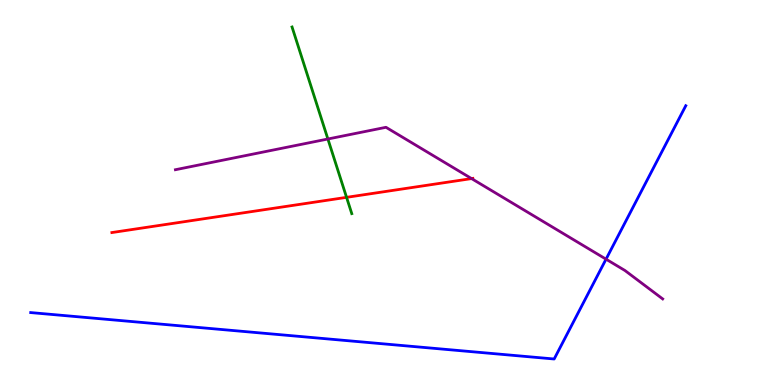[{'lines': ['blue', 'red'], 'intersections': []}, {'lines': ['green', 'red'], 'intersections': [{'x': 4.47, 'y': 4.87}]}, {'lines': ['purple', 'red'], 'intersections': [{'x': 6.08, 'y': 5.36}]}, {'lines': ['blue', 'green'], 'intersections': []}, {'lines': ['blue', 'purple'], 'intersections': [{'x': 7.82, 'y': 3.27}]}, {'lines': ['green', 'purple'], 'intersections': [{'x': 4.23, 'y': 6.39}]}]